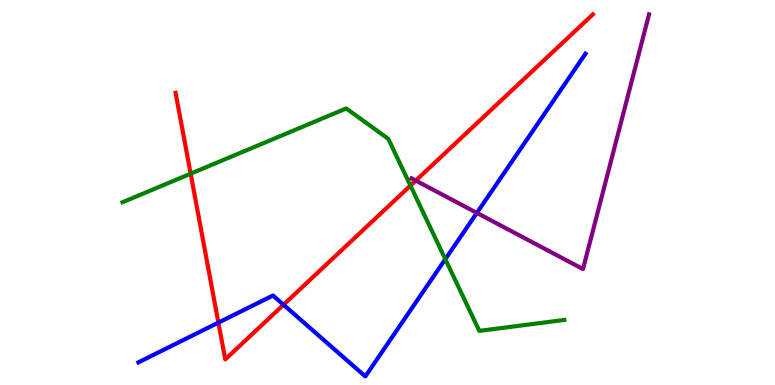[{'lines': ['blue', 'red'], 'intersections': [{'x': 2.82, 'y': 1.62}, {'x': 3.66, 'y': 2.08}]}, {'lines': ['green', 'red'], 'intersections': [{'x': 2.46, 'y': 5.49}, {'x': 5.3, 'y': 5.18}]}, {'lines': ['purple', 'red'], 'intersections': [{'x': 5.37, 'y': 5.31}]}, {'lines': ['blue', 'green'], 'intersections': [{'x': 5.75, 'y': 3.27}]}, {'lines': ['blue', 'purple'], 'intersections': [{'x': 6.15, 'y': 4.47}]}, {'lines': ['green', 'purple'], 'intersections': []}]